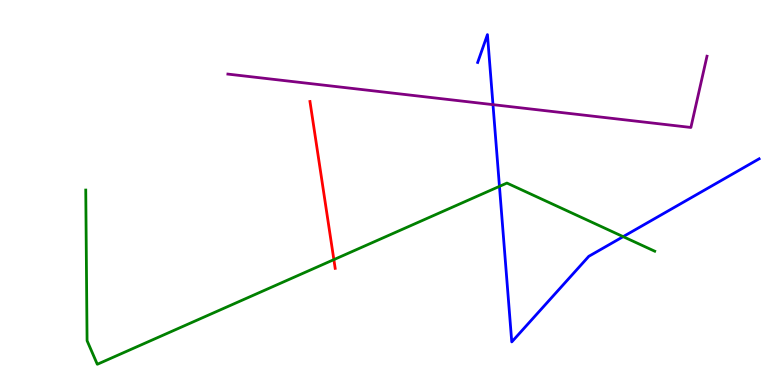[{'lines': ['blue', 'red'], 'intersections': []}, {'lines': ['green', 'red'], 'intersections': [{'x': 4.31, 'y': 3.26}]}, {'lines': ['purple', 'red'], 'intersections': []}, {'lines': ['blue', 'green'], 'intersections': [{'x': 6.44, 'y': 5.16}, {'x': 8.04, 'y': 3.85}]}, {'lines': ['blue', 'purple'], 'intersections': [{'x': 6.36, 'y': 7.28}]}, {'lines': ['green', 'purple'], 'intersections': []}]